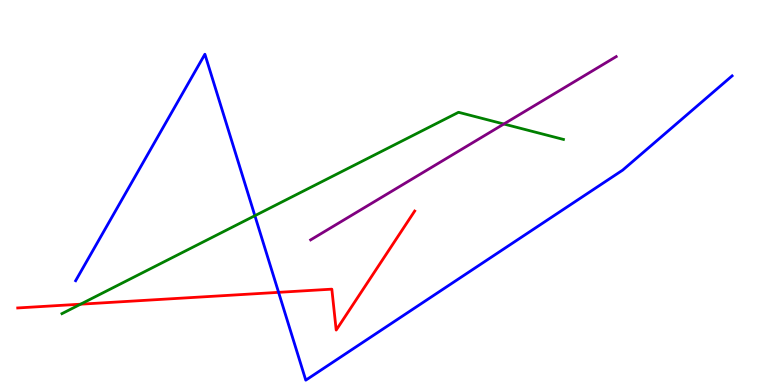[{'lines': ['blue', 'red'], 'intersections': [{'x': 3.59, 'y': 2.41}]}, {'lines': ['green', 'red'], 'intersections': [{'x': 1.04, 'y': 2.1}]}, {'lines': ['purple', 'red'], 'intersections': []}, {'lines': ['blue', 'green'], 'intersections': [{'x': 3.29, 'y': 4.4}]}, {'lines': ['blue', 'purple'], 'intersections': []}, {'lines': ['green', 'purple'], 'intersections': [{'x': 6.5, 'y': 6.78}]}]